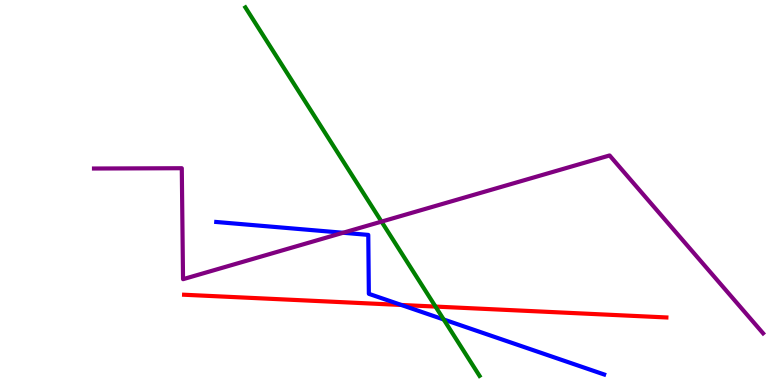[{'lines': ['blue', 'red'], 'intersections': [{'x': 5.18, 'y': 2.08}]}, {'lines': ['green', 'red'], 'intersections': [{'x': 5.62, 'y': 2.04}]}, {'lines': ['purple', 'red'], 'intersections': []}, {'lines': ['blue', 'green'], 'intersections': [{'x': 5.73, 'y': 1.7}]}, {'lines': ['blue', 'purple'], 'intersections': [{'x': 4.43, 'y': 3.95}]}, {'lines': ['green', 'purple'], 'intersections': [{'x': 4.92, 'y': 4.24}]}]